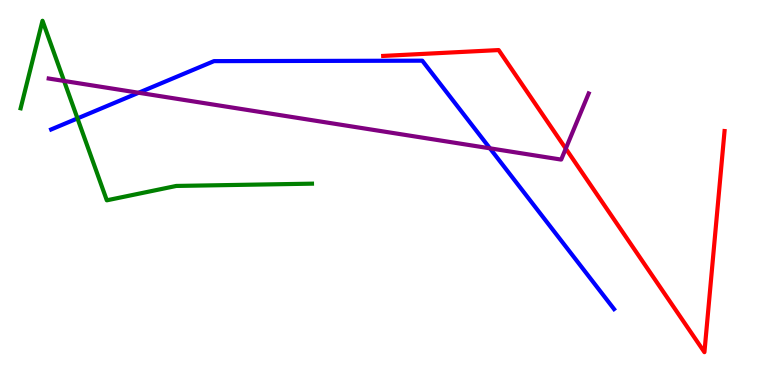[{'lines': ['blue', 'red'], 'intersections': []}, {'lines': ['green', 'red'], 'intersections': []}, {'lines': ['purple', 'red'], 'intersections': [{'x': 7.3, 'y': 6.14}]}, {'lines': ['blue', 'green'], 'intersections': [{'x': 1.0, 'y': 6.92}]}, {'lines': ['blue', 'purple'], 'intersections': [{'x': 1.79, 'y': 7.59}, {'x': 6.32, 'y': 6.15}]}, {'lines': ['green', 'purple'], 'intersections': [{'x': 0.827, 'y': 7.9}]}]